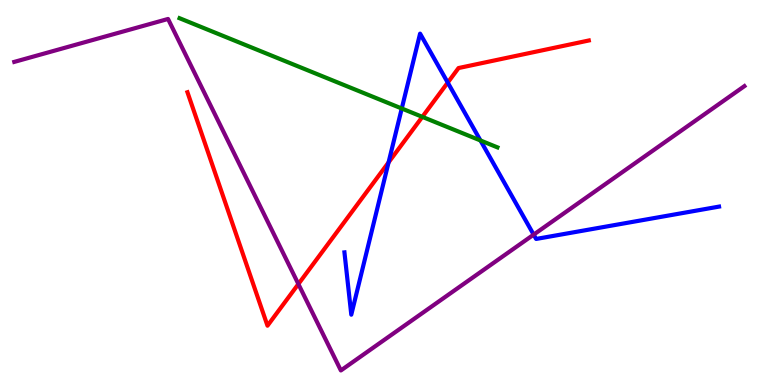[{'lines': ['blue', 'red'], 'intersections': [{'x': 5.01, 'y': 5.78}, {'x': 5.78, 'y': 7.86}]}, {'lines': ['green', 'red'], 'intersections': [{'x': 5.45, 'y': 6.96}]}, {'lines': ['purple', 'red'], 'intersections': [{'x': 3.85, 'y': 2.62}]}, {'lines': ['blue', 'green'], 'intersections': [{'x': 5.18, 'y': 7.18}, {'x': 6.2, 'y': 6.35}]}, {'lines': ['blue', 'purple'], 'intersections': [{'x': 6.89, 'y': 3.91}]}, {'lines': ['green', 'purple'], 'intersections': []}]